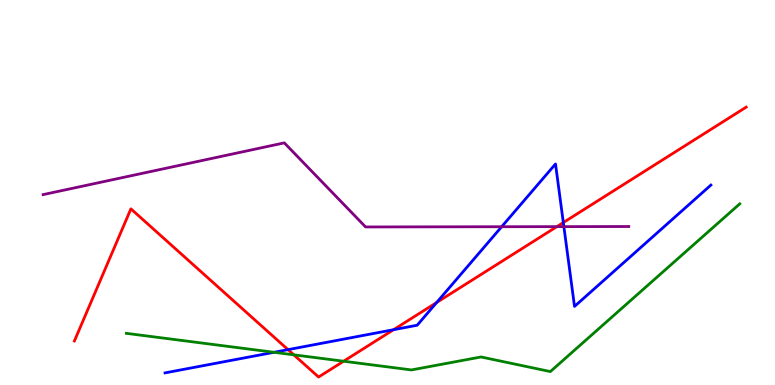[{'lines': ['blue', 'red'], 'intersections': [{'x': 3.72, 'y': 0.918}, {'x': 5.08, 'y': 1.44}, {'x': 5.63, 'y': 2.14}, {'x': 7.27, 'y': 4.22}]}, {'lines': ['green', 'red'], 'intersections': [{'x': 3.79, 'y': 0.784}, {'x': 4.43, 'y': 0.617}]}, {'lines': ['purple', 'red'], 'intersections': [{'x': 7.19, 'y': 4.11}]}, {'lines': ['blue', 'green'], 'intersections': [{'x': 3.54, 'y': 0.85}]}, {'lines': ['blue', 'purple'], 'intersections': [{'x': 6.47, 'y': 4.11}, {'x': 7.28, 'y': 4.11}]}, {'lines': ['green', 'purple'], 'intersections': []}]